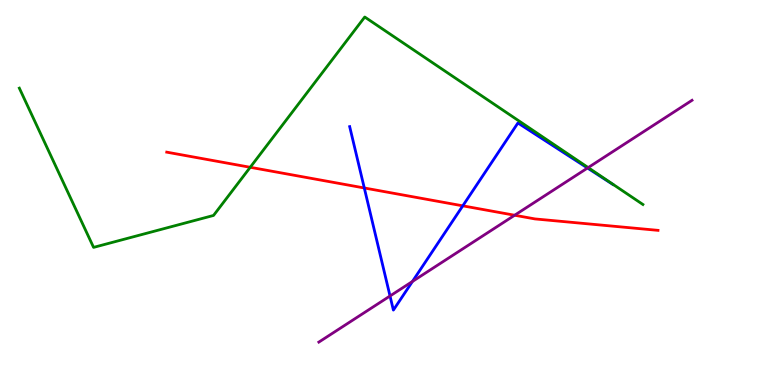[{'lines': ['blue', 'red'], 'intersections': [{'x': 4.7, 'y': 5.12}, {'x': 5.97, 'y': 4.65}]}, {'lines': ['green', 'red'], 'intersections': [{'x': 3.23, 'y': 5.65}]}, {'lines': ['purple', 'red'], 'intersections': [{'x': 6.64, 'y': 4.41}]}, {'lines': ['blue', 'green'], 'intersections': []}, {'lines': ['blue', 'purple'], 'intersections': [{'x': 5.03, 'y': 2.31}, {'x': 5.32, 'y': 2.69}, {'x': 7.58, 'y': 5.64}]}, {'lines': ['green', 'purple'], 'intersections': [{'x': 7.59, 'y': 5.65}]}]